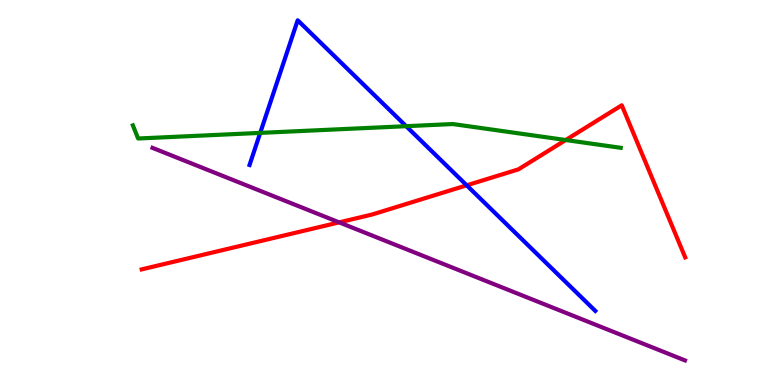[{'lines': ['blue', 'red'], 'intersections': [{'x': 6.02, 'y': 5.19}]}, {'lines': ['green', 'red'], 'intersections': [{'x': 7.3, 'y': 6.36}]}, {'lines': ['purple', 'red'], 'intersections': [{'x': 4.38, 'y': 4.22}]}, {'lines': ['blue', 'green'], 'intersections': [{'x': 3.36, 'y': 6.55}, {'x': 5.24, 'y': 6.72}]}, {'lines': ['blue', 'purple'], 'intersections': []}, {'lines': ['green', 'purple'], 'intersections': []}]